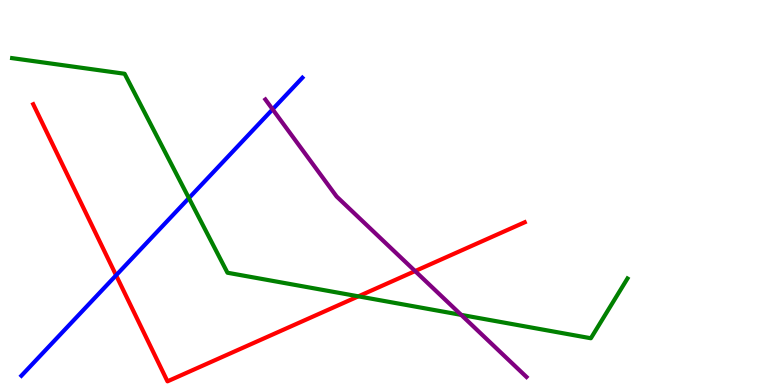[{'lines': ['blue', 'red'], 'intersections': [{'x': 1.5, 'y': 2.85}]}, {'lines': ['green', 'red'], 'intersections': [{'x': 4.62, 'y': 2.3}]}, {'lines': ['purple', 'red'], 'intersections': [{'x': 5.36, 'y': 2.96}]}, {'lines': ['blue', 'green'], 'intersections': [{'x': 2.44, 'y': 4.85}]}, {'lines': ['blue', 'purple'], 'intersections': [{'x': 3.52, 'y': 7.16}]}, {'lines': ['green', 'purple'], 'intersections': [{'x': 5.95, 'y': 1.82}]}]